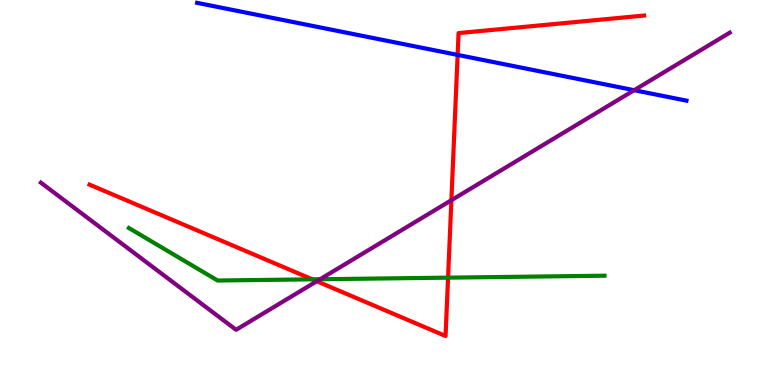[{'lines': ['blue', 'red'], 'intersections': [{'x': 5.9, 'y': 8.57}]}, {'lines': ['green', 'red'], 'intersections': [{'x': 4.03, 'y': 2.74}, {'x': 5.78, 'y': 2.79}]}, {'lines': ['purple', 'red'], 'intersections': [{'x': 4.09, 'y': 2.7}, {'x': 5.82, 'y': 4.8}]}, {'lines': ['blue', 'green'], 'intersections': []}, {'lines': ['blue', 'purple'], 'intersections': [{'x': 8.18, 'y': 7.66}]}, {'lines': ['green', 'purple'], 'intersections': [{'x': 4.13, 'y': 2.75}]}]